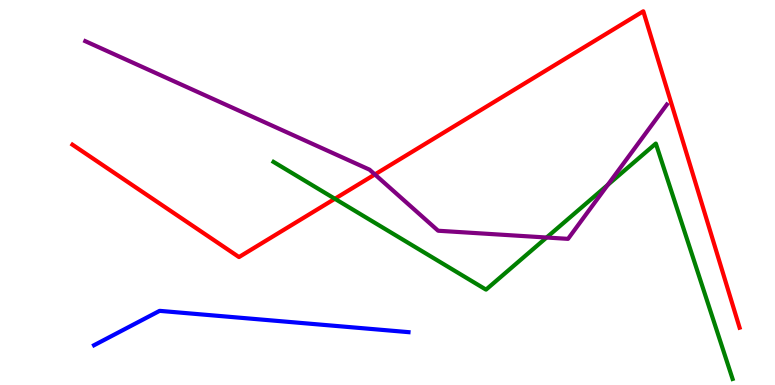[{'lines': ['blue', 'red'], 'intersections': []}, {'lines': ['green', 'red'], 'intersections': [{'x': 4.32, 'y': 4.84}]}, {'lines': ['purple', 'red'], 'intersections': [{'x': 4.84, 'y': 5.47}]}, {'lines': ['blue', 'green'], 'intersections': []}, {'lines': ['blue', 'purple'], 'intersections': []}, {'lines': ['green', 'purple'], 'intersections': [{'x': 7.05, 'y': 3.83}, {'x': 7.84, 'y': 5.2}]}]